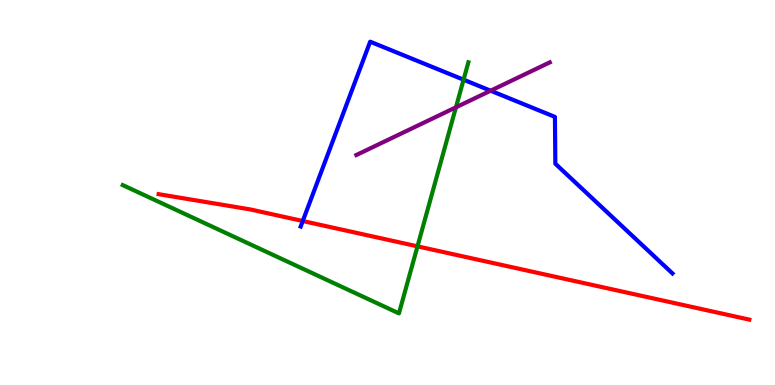[{'lines': ['blue', 'red'], 'intersections': [{'x': 3.91, 'y': 4.26}]}, {'lines': ['green', 'red'], 'intersections': [{'x': 5.39, 'y': 3.6}]}, {'lines': ['purple', 'red'], 'intersections': []}, {'lines': ['blue', 'green'], 'intersections': [{'x': 5.98, 'y': 7.93}]}, {'lines': ['blue', 'purple'], 'intersections': [{'x': 6.33, 'y': 7.64}]}, {'lines': ['green', 'purple'], 'intersections': [{'x': 5.88, 'y': 7.21}]}]